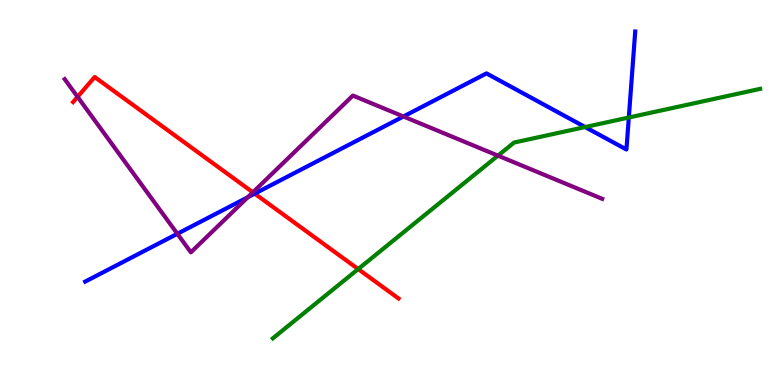[{'lines': ['blue', 'red'], 'intersections': [{'x': 3.29, 'y': 4.97}]}, {'lines': ['green', 'red'], 'intersections': [{'x': 4.62, 'y': 3.01}]}, {'lines': ['purple', 'red'], 'intersections': [{'x': 1.0, 'y': 7.48}, {'x': 3.26, 'y': 5.0}]}, {'lines': ['blue', 'green'], 'intersections': [{'x': 7.55, 'y': 6.7}, {'x': 8.11, 'y': 6.95}]}, {'lines': ['blue', 'purple'], 'intersections': [{'x': 2.29, 'y': 3.93}, {'x': 3.2, 'y': 4.88}, {'x': 5.21, 'y': 6.97}]}, {'lines': ['green', 'purple'], 'intersections': [{'x': 6.43, 'y': 5.96}]}]